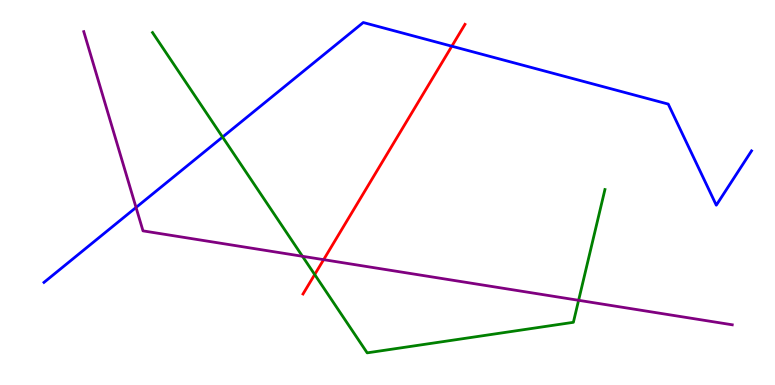[{'lines': ['blue', 'red'], 'intersections': [{'x': 5.83, 'y': 8.8}]}, {'lines': ['green', 'red'], 'intersections': [{'x': 4.06, 'y': 2.87}]}, {'lines': ['purple', 'red'], 'intersections': [{'x': 4.18, 'y': 3.26}]}, {'lines': ['blue', 'green'], 'intersections': [{'x': 2.87, 'y': 6.44}]}, {'lines': ['blue', 'purple'], 'intersections': [{'x': 1.76, 'y': 4.61}]}, {'lines': ['green', 'purple'], 'intersections': [{'x': 3.9, 'y': 3.34}, {'x': 7.47, 'y': 2.2}]}]